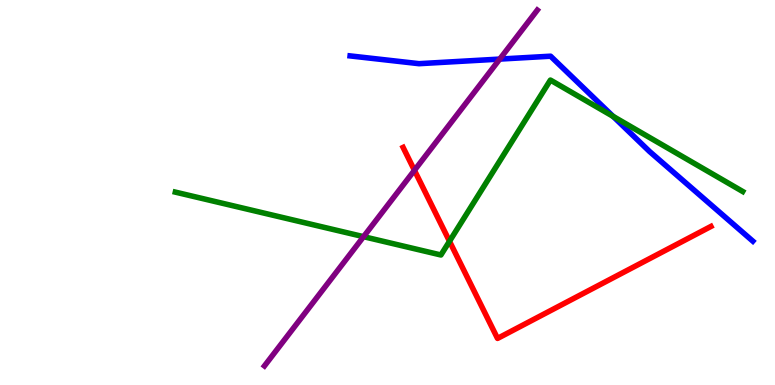[{'lines': ['blue', 'red'], 'intersections': []}, {'lines': ['green', 'red'], 'intersections': [{'x': 5.8, 'y': 3.73}]}, {'lines': ['purple', 'red'], 'intersections': [{'x': 5.35, 'y': 5.58}]}, {'lines': ['blue', 'green'], 'intersections': [{'x': 7.91, 'y': 6.98}]}, {'lines': ['blue', 'purple'], 'intersections': [{'x': 6.45, 'y': 8.47}]}, {'lines': ['green', 'purple'], 'intersections': [{'x': 4.69, 'y': 3.85}]}]